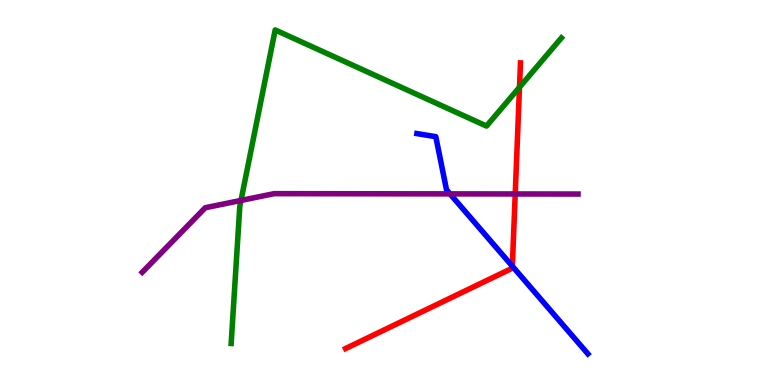[{'lines': ['blue', 'red'], 'intersections': [{'x': 6.61, 'y': 3.09}]}, {'lines': ['green', 'red'], 'intersections': [{'x': 6.7, 'y': 7.73}]}, {'lines': ['purple', 'red'], 'intersections': [{'x': 6.65, 'y': 4.96}]}, {'lines': ['blue', 'green'], 'intersections': []}, {'lines': ['blue', 'purple'], 'intersections': [{'x': 5.81, 'y': 4.96}]}, {'lines': ['green', 'purple'], 'intersections': [{'x': 3.11, 'y': 4.79}]}]